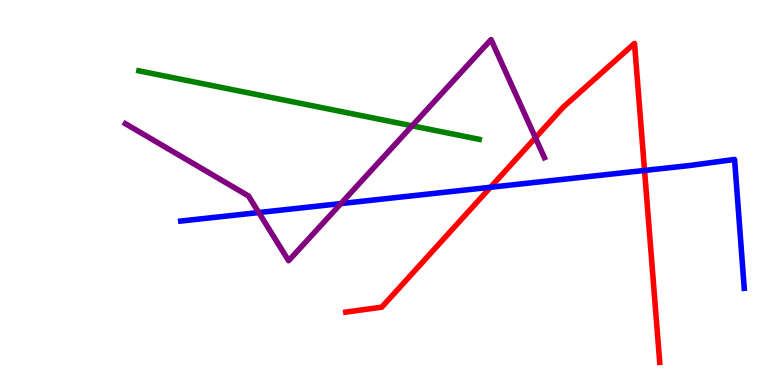[{'lines': ['blue', 'red'], 'intersections': [{'x': 6.33, 'y': 5.14}, {'x': 8.32, 'y': 5.57}]}, {'lines': ['green', 'red'], 'intersections': []}, {'lines': ['purple', 'red'], 'intersections': [{'x': 6.91, 'y': 6.42}]}, {'lines': ['blue', 'green'], 'intersections': []}, {'lines': ['blue', 'purple'], 'intersections': [{'x': 3.34, 'y': 4.48}, {'x': 4.4, 'y': 4.71}]}, {'lines': ['green', 'purple'], 'intersections': [{'x': 5.32, 'y': 6.73}]}]